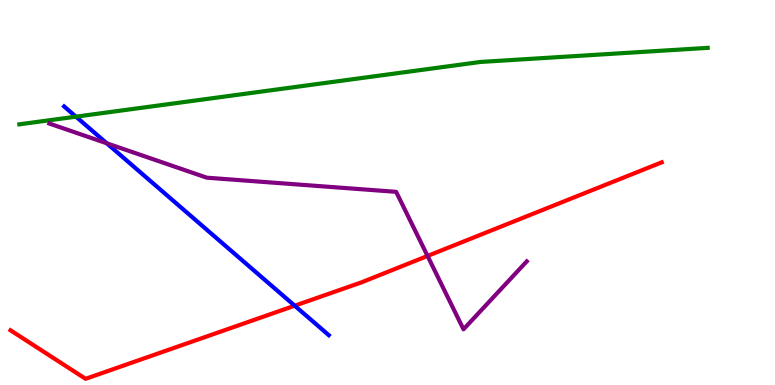[{'lines': ['blue', 'red'], 'intersections': [{'x': 3.8, 'y': 2.06}]}, {'lines': ['green', 'red'], 'intersections': []}, {'lines': ['purple', 'red'], 'intersections': [{'x': 5.52, 'y': 3.35}]}, {'lines': ['blue', 'green'], 'intersections': [{'x': 0.98, 'y': 6.97}]}, {'lines': ['blue', 'purple'], 'intersections': [{'x': 1.38, 'y': 6.28}]}, {'lines': ['green', 'purple'], 'intersections': []}]